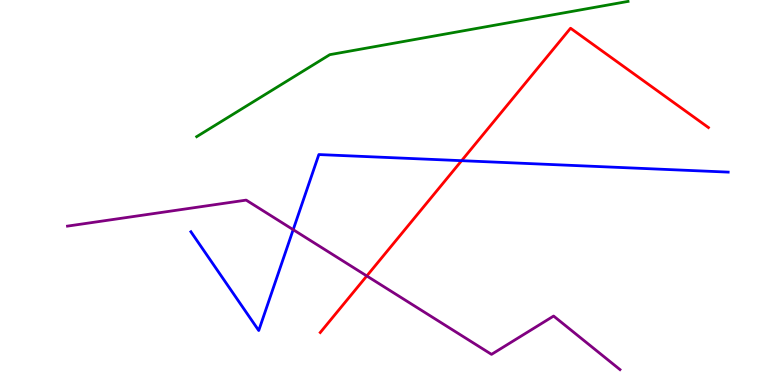[{'lines': ['blue', 'red'], 'intersections': [{'x': 5.96, 'y': 5.83}]}, {'lines': ['green', 'red'], 'intersections': []}, {'lines': ['purple', 'red'], 'intersections': [{'x': 4.73, 'y': 2.83}]}, {'lines': ['blue', 'green'], 'intersections': []}, {'lines': ['blue', 'purple'], 'intersections': [{'x': 3.78, 'y': 4.03}]}, {'lines': ['green', 'purple'], 'intersections': []}]